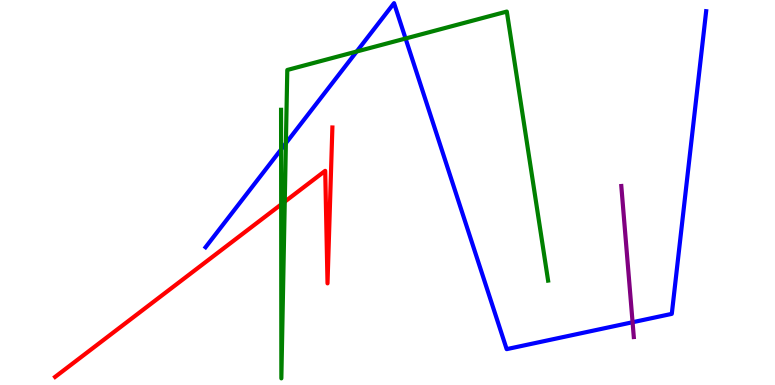[{'lines': ['blue', 'red'], 'intersections': []}, {'lines': ['green', 'red'], 'intersections': [{'x': 3.63, 'y': 4.69}, {'x': 3.67, 'y': 4.76}]}, {'lines': ['purple', 'red'], 'intersections': []}, {'lines': ['blue', 'green'], 'intersections': [{'x': 3.63, 'y': 6.12}, {'x': 3.69, 'y': 6.28}, {'x': 4.6, 'y': 8.66}, {'x': 5.23, 'y': 9.0}]}, {'lines': ['blue', 'purple'], 'intersections': [{'x': 8.16, 'y': 1.63}]}, {'lines': ['green', 'purple'], 'intersections': []}]